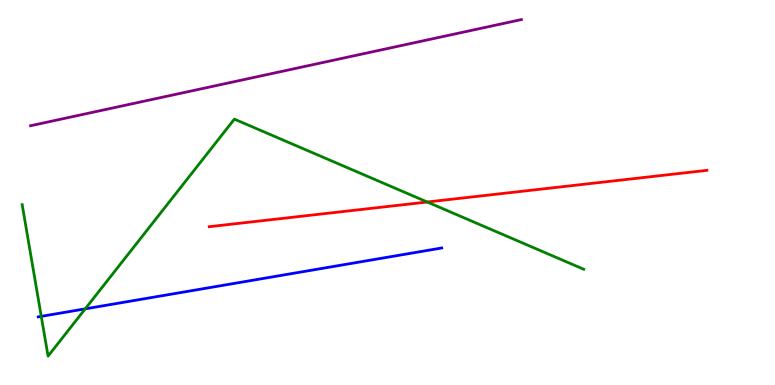[{'lines': ['blue', 'red'], 'intersections': []}, {'lines': ['green', 'red'], 'intersections': [{'x': 5.51, 'y': 4.75}]}, {'lines': ['purple', 'red'], 'intersections': []}, {'lines': ['blue', 'green'], 'intersections': [{'x': 0.532, 'y': 1.78}, {'x': 1.1, 'y': 1.98}]}, {'lines': ['blue', 'purple'], 'intersections': []}, {'lines': ['green', 'purple'], 'intersections': []}]